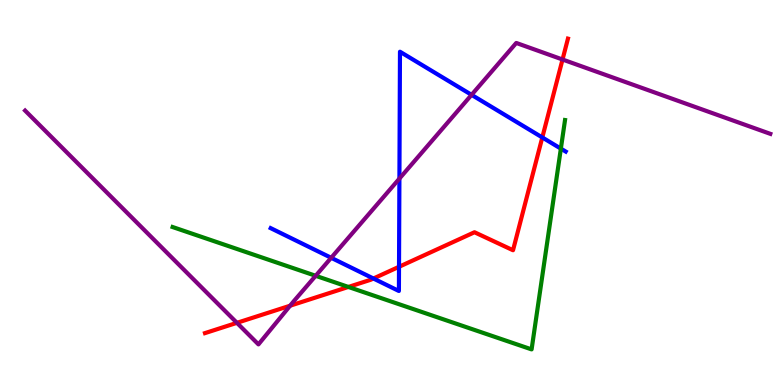[{'lines': ['blue', 'red'], 'intersections': [{'x': 4.82, 'y': 2.77}, {'x': 5.15, 'y': 3.07}, {'x': 7.0, 'y': 6.43}]}, {'lines': ['green', 'red'], 'intersections': [{'x': 4.5, 'y': 2.55}]}, {'lines': ['purple', 'red'], 'intersections': [{'x': 3.06, 'y': 1.61}, {'x': 3.74, 'y': 2.06}, {'x': 7.26, 'y': 8.45}]}, {'lines': ['blue', 'green'], 'intersections': [{'x': 7.24, 'y': 6.14}]}, {'lines': ['blue', 'purple'], 'intersections': [{'x': 4.27, 'y': 3.3}, {'x': 5.15, 'y': 5.36}, {'x': 6.08, 'y': 7.54}]}, {'lines': ['green', 'purple'], 'intersections': [{'x': 4.07, 'y': 2.84}]}]